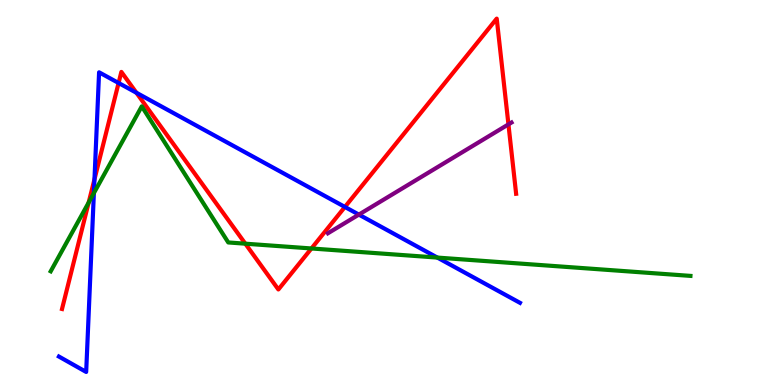[{'lines': ['blue', 'red'], 'intersections': [{'x': 1.22, 'y': 5.34}, {'x': 1.53, 'y': 7.84}, {'x': 1.76, 'y': 7.59}, {'x': 4.45, 'y': 4.62}]}, {'lines': ['green', 'red'], 'intersections': [{'x': 1.14, 'y': 4.74}, {'x': 3.17, 'y': 3.67}, {'x': 4.02, 'y': 3.55}]}, {'lines': ['purple', 'red'], 'intersections': [{'x': 6.56, 'y': 6.77}]}, {'lines': ['blue', 'green'], 'intersections': [{'x': 1.21, 'y': 4.98}, {'x': 5.64, 'y': 3.31}]}, {'lines': ['blue', 'purple'], 'intersections': [{'x': 4.63, 'y': 4.43}]}, {'lines': ['green', 'purple'], 'intersections': []}]